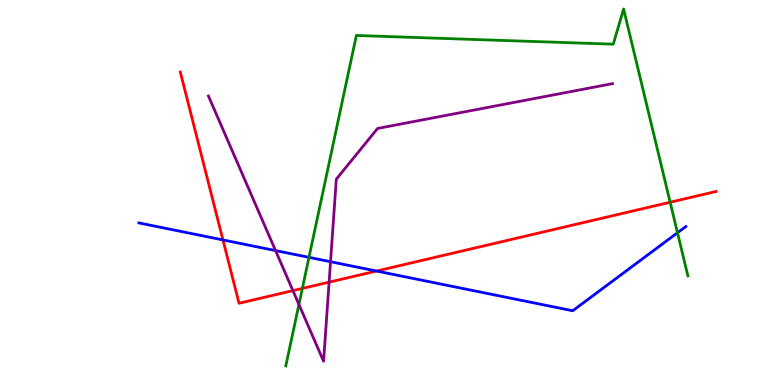[{'lines': ['blue', 'red'], 'intersections': [{'x': 2.88, 'y': 3.77}, {'x': 4.86, 'y': 2.96}]}, {'lines': ['green', 'red'], 'intersections': [{'x': 3.9, 'y': 2.51}, {'x': 8.65, 'y': 4.75}]}, {'lines': ['purple', 'red'], 'intersections': [{'x': 3.78, 'y': 2.45}, {'x': 4.25, 'y': 2.67}]}, {'lines': ['blue', 'green'], 'intersections': [{'x': 3.99, 'y': 3.32}, {'x': 8.74, 'y': 3.95}]}, {'lines': ['blue', 'purple'], 'intersections': [{'x': 3.56, 'y': 3.49}, {'x': 4.26, 'y': 3.2}]}, {'lines': ['green', 'purple'], 'intersections': [{'x': 3.86, 'y': 2.09}]}]